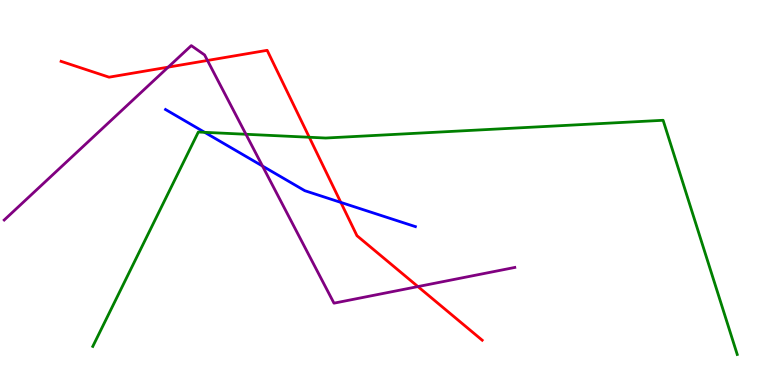[{'lines': ['blue', 'red'], 'intersections': [{'x': 4.4, 'y': 4.74}]}, {'lines': ['green', 'red'], 'intersections': [{'x': 3.99, 'y': 6.44}]}, {'lines': ['purple', 'red'], 'intersections': [{'x': 2.17, 'y': 8.26}, {'x': 2.68, 'y': 8.43}, {'x': 5.39, 'y': 2.56}]}, {'lines': ['blue', 'green'], 'intersections': [{'x': 2.64, 'y': 6.56}]}, {'lines': ['blue', 'purple'], 'intersections': [{'x': 3.39, 'y': 5.69}]}, {'lines': ['green', 'purple'], 'intersections': [{'x': 3.17, 'y': 6.51}]}]